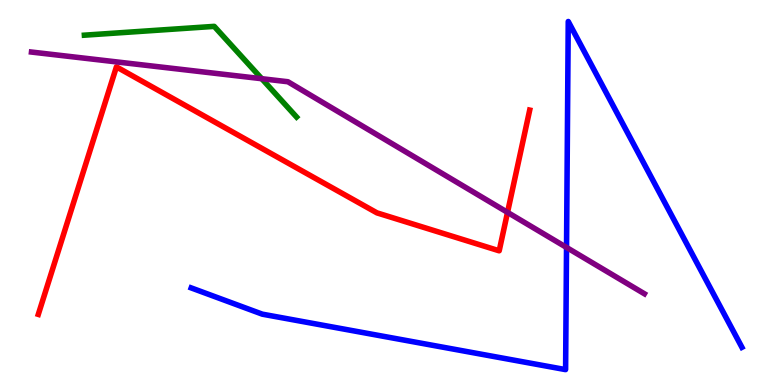[{'lines': ['blue', 'red'], 'intersections': []}, {'lines': ['green', 'red'], 'intersections': []}, {'lines': ['purple', 'red'], 'intersections': [{'x': 6.55, 'y': 4.48}]}, {'lines': ['blue', 'green'], 'intersections': []}, {'lines': ['blue', 'purple'], 'intersections': [{'x': 7.31, 'y': 3.57}]}, {'lines': ['green', 'purple'], 'intersections': [{'x': 3.38, 'y': 7.96}]}]